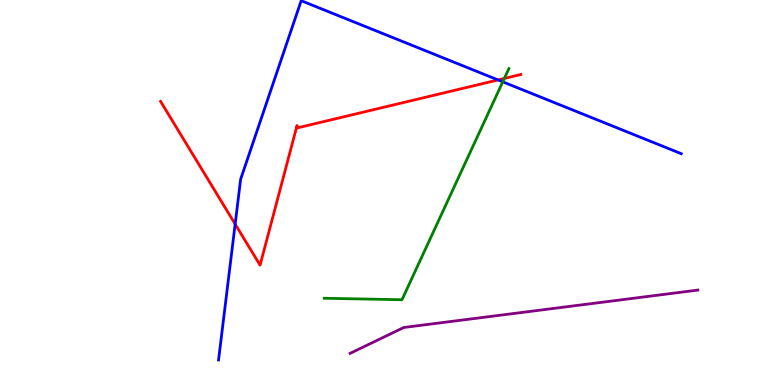[{'lines': ['blue', 'red'], 'intersections': [{'x': 3.03, 'y': 4.18}, {'x': 6.43, 'y': 7.92}]}, {'lines': ['green', 'red'], 'intersections': [{'x': 6.51, 'y': 7.96}]}, {'lines': ['purple', 'red'], 'intersections': []}, {'lines': ['blue', 'green'], 'intersections': [{'x': 6.49, 'y': 7.87}]}, {'lines': ['blue', 'purple'], 'intersections': []}, {'lines': ['green', 'purple'], 'intersections': []}]